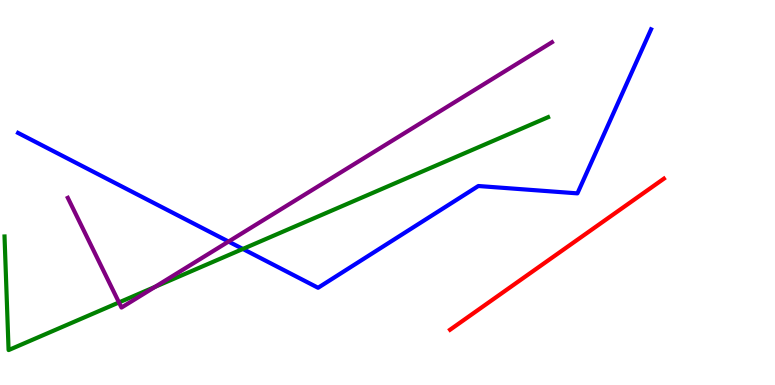[{'lines': ['blue', 'red'], 'intersections': []}, {'lines': ['green', 'red'], 'intersections': []}, {'lines': ['purple', 'red'], 'intersections': []}, {'lines': ['blue', 'green'], 'intersections': [{'x': 3.13, 'y': 3.53}]}, {'lines': ['blue', 'purple'], 'intersections': [{'x': 2.95, 'y': 3.73}]}, {'lines': ['green', 'purple'], 'intersections': [{'x': 1.54, 'y': 2.14}, {'x': 2.0, 'y': 2.55}]}]